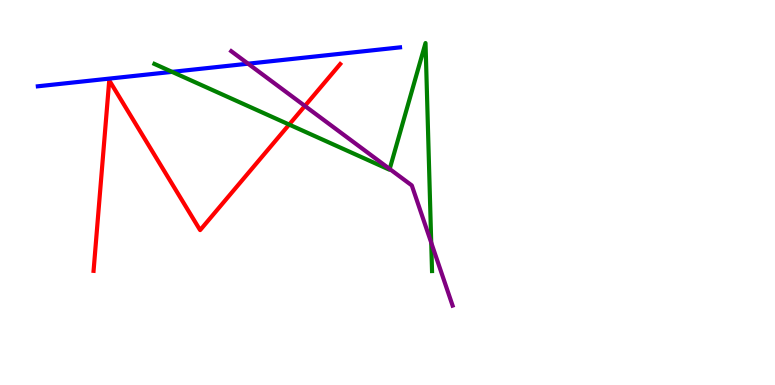[{'lines': ['blue', 'red'], 'intersections': []}, {'lines': ['green', 'red'], 'intersections': [{'x': 3.73, 'y': 6.76}]}, {'lines': ['purple', 'red'], 'intersections': [{'x': 3.93, 'y': 7.25}]}, {'lines': ['blue', 'green'], 'intersections': [{'x': 2.22, 'y': 8.13}]}, {'lines': ['blue', 'purple'], 'intersections': [{'x': 3.2, 'y': 8.35}]}, {'lines': ['green', 'purple'], 'intersections': [{'x': 5.03, 'y': 5.61}, {'x': 5.56, 'y': 3.7}]}]